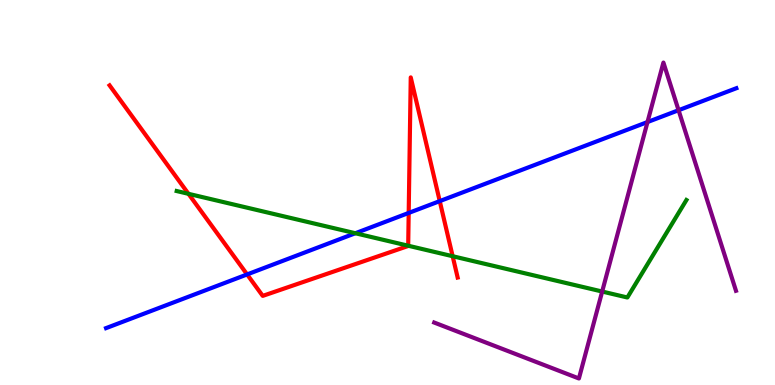[{'lines': ['blue', 'red'], 'intersections': [{'x': 3.19, 'y': 2.87}, {'x': 5.27, 'y': 4.47}, {'x': 5.67, 'y': 4.78}]}, {'lines': ['green', 'red'], 'intersections': [{'x': 2.43, 'y': 4.97}, {'x': 5.27, 'y': 3.62}, {'x': 5.84, 'y': 3.34}]}, {'lines': ['purple', 'red'], 'intersections': []}, {'lines': ['blue', 'green'], 'intersections': [{'x': 4.59, 'y': 3.94}]}, {'lines': ['blue', 'purple'], 'intersections': [{'x': 8.35, 'y': 6.83}, {'x': 8.76, 'y': 7.14}]}, {'lines': ['green', 'purple'], 'intersections': [{'x': 7.77, 'y': 2.43}]}]